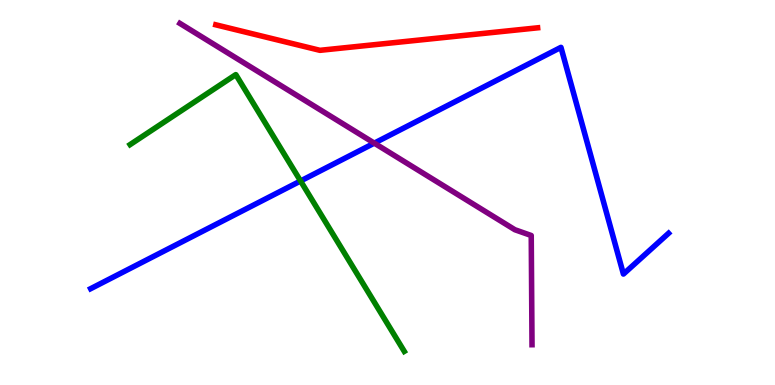[{'lines': ['blue', 'red'], 'intersections': []}, {'lines': ['green', 'red'], 'intersections': []}, {'lines': ['purple', 'red'], 'intersections': []}, {'lines': ['blue', 'green'], 'intersections': [{'x': 3.88, 'y': 5.3}]}, {'lines': ['blue', 'purple'], 'intersections': [{'x': 4.83, 'y': 6.28}]}, {'lines': ['green', 'purple'], 'intersections': []}]